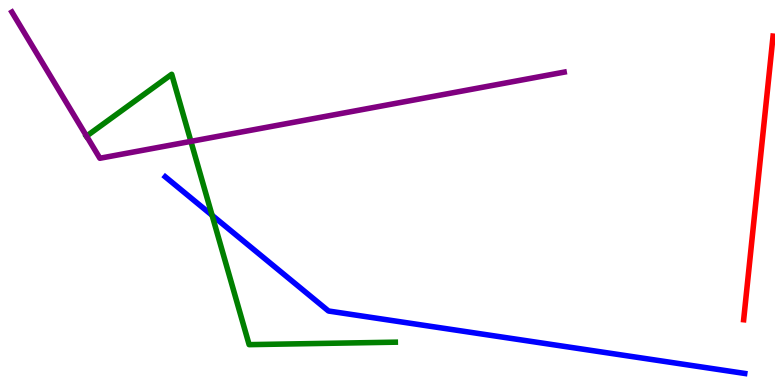[{'lines': ['blue', 'red'], 'intersections': []}, {'lines': ['green', 'red'], 'intersections': []}, {'lines': ['purple', 'red'], 'intersections': []}, {'lines': ['blue', 'green'], 'intersections': [{'x': 2.74, 'y': 4.41}]}, {'lines': ['blue', 'purple'], 'intersections': []}, {'lines': ['green', 'purple'], 'intersections': [{'x': 1.12, 'y': 6.46}, {'x': 2.46, 'y': 6.33}]}]